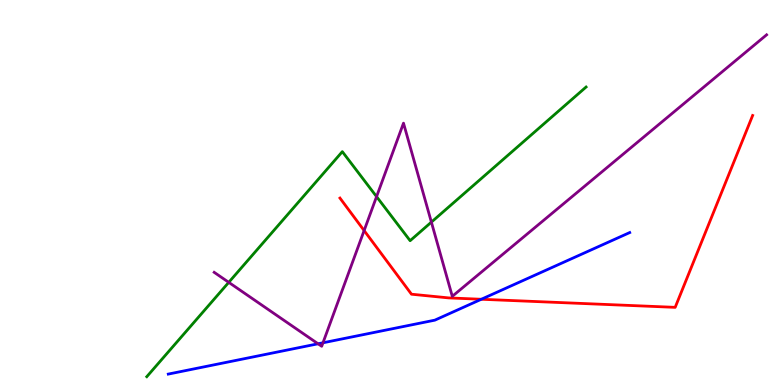[{'lines': ['blue', 'red'], 'intersections': [{'x': 6.21, 'y': 2.23}]}, {'lines': ['green', 'red'], 'intersections': []}, {'lines': ['purple', 'red'], 'intersections': [{'x': 4.7, 'y': 4.01}]}, {'lines': ['blue', 'green'], 'intersections': []}, {'lines': ['blue', 'purple'], 'intersections': [{'x': 4.1, 'y': 1.07}, {'x': 4.17, 'y': 1.1}]}, {'lines': ['green', 'purple'], 'intersections': [{'x': 2.95, 'y': 2.67}, {'x': 4.86, 'y': 4.89}, {'x': 5.57, 'y': 4.23}]}]